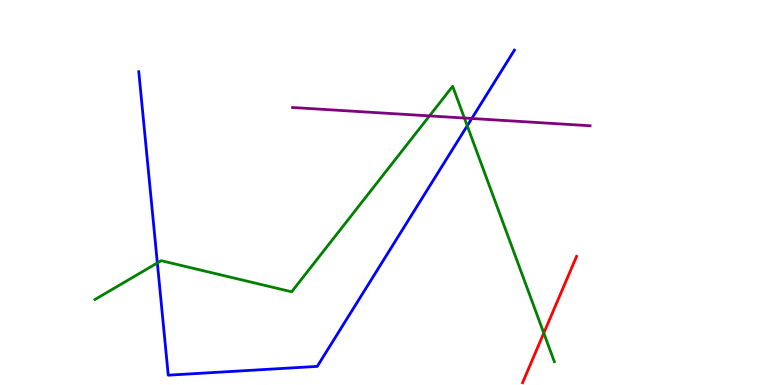[{'lines': ['blue', 'red'], 'intersections': []}, {'lines': ['green', 'red'], 'intersections': [{'x': 7.02, 'y': 1.35}]}, {'lines': ['purple', 'red'], 'intersections': []}, {'lines': ['blue', 'green'], 'intersections': [{'x': 2.03, 'y': 3.17}, {'x': 6.03, 'y': 6.73}]}, {'lines': ['blue', 'purple'], 'intersections': [{'x': 6.09, 'y': 6.92}]}, {'lines': ['green', 'purple'], 'intersections': [{'x': 5.54, 'y': 6.99}, {'x': 5.99, 'y': 6.93}]}]